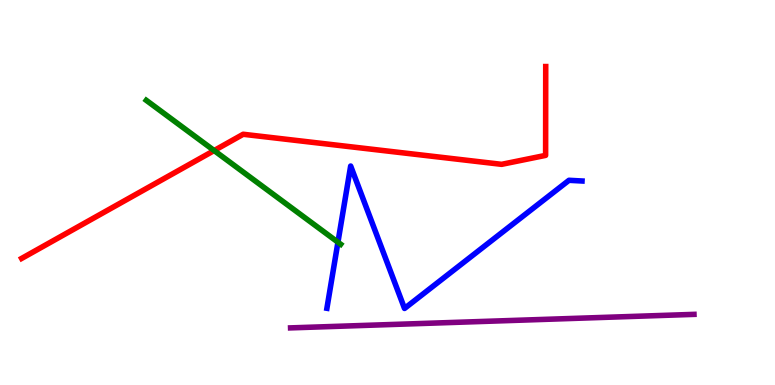[{'lines': ['blue', 'red'], 'intersections': []}, {'lines': ['green', 'red'], 'intersections': [{'x': 2.76, 'y': 6.09}]}, {'lines': ['purple', 'red'], 'intersections': []}, {'lines': ['blue', 'green'], 'intersections': [{'x': 4.36, 'y': 3.71}]}, {'lines': ['blue', 'purple'], 'intersections': []}, {'lines': ['green', 'purple'], 'intersections': []}]